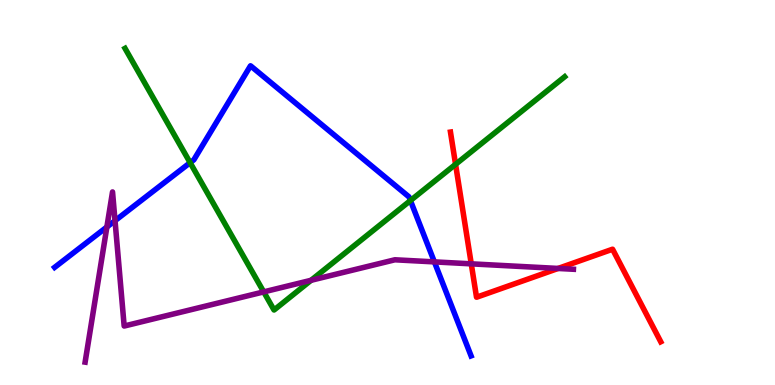[{'lines': ['blue', 'red'], 'intersections': []}, {'lines': ['green', 'red'], 'intersections': [{'x': 5.88, 'y': 5.73}]}, {'lines': ['purple', 'red'], 'intersections': [{'x': 6.08, 'y': 3.15}, {'x': 7.2, 'y': 3.03}]}, {'lines': ['blue', 'green'], 'intersections': [{'x': 2.45, 'y': 5.77}, {'x': 5.3, 'y': 4.79}]}, {'lines': ['blue', 'purple'], 'intersections': [{'x': 1.38, 'y': 4.1}, {'x': 1.48, 'y': 4.27}, {'x': 5.6, 'y': 3.2}]}, {'lines': ['green', 'purple'], 'intersections': [{'x': 3.4, 'y': 2.42}, {'x': 4.01, 'y': 2.72}]}]